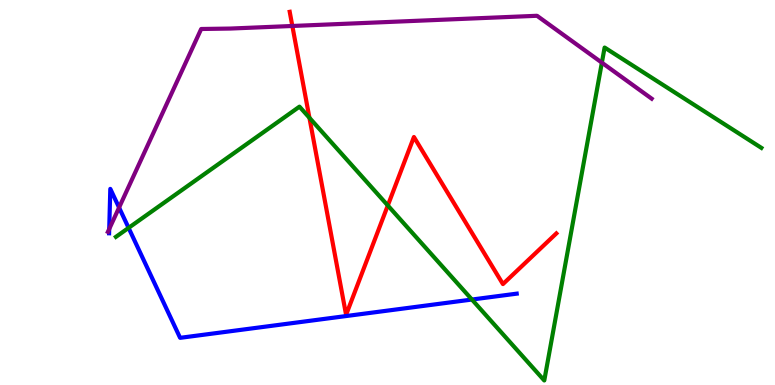[{'lines': ['blue', 'red'], 'intersections': []}, {'lines': ['green', 'red'], 'intersections': [{'x': 3.99, 'y': 6.94}, {'x': 5.0, 'y': 4.66}]}, {'lines': ['purple', 'red'], 'intersections': [{'x': 3.77, 'y': 9.33}]}, {'lines': ['blue', 'green'], 'intersections': [{'x': 1.66, 'y': 4.08}, {'x': 6.09, 'y': 2.22}]}, {'lines': ['blue', 'purple'], 'intersections': [{'x': 1.41, 'y': 4.05}, {'x': 1.54, 'y': 4.61}]}, {'lines': ['green', 'purple'], 'intersections': [{'x': 7.77, 'y': 8.37}]}]